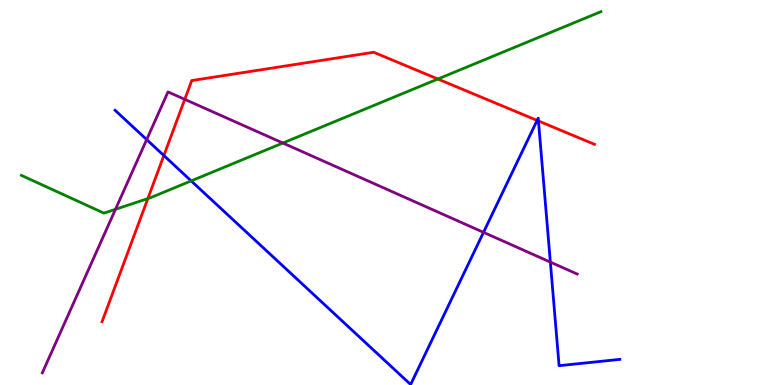[{'lines': ['blue', 'red'], 'intersections': [{'x': 2.11, 'y': 5.96}, {'x': 6.93, 'y': 6.87}, {'x': 6.95, 'y': 6.86}]}, {'lines': ['green', 'red'], 'intersections': [{'x': 1.91, 'y': 4.84}, {'x': 5.65, 'y': 7.95}]}, {'lines': ['purple', 'red'], 'intersections': [{'x': 2.38, 'y': 7.42}]}, {'lines': ['blue', 'green'], 'intersections': [{'x': 2.47, 'y': 5.3}]}, {'lines': ['blue', 'purple'], 'intersections': [{'x': 1.89, 'y': 6.37}, {'x': 6.24, 'y': 3.97}, {'x': 7.1, 'y': 3.19}]}, {'lines': ['green', 'purple'], 'intersections': [{'x': 1.49, 'y': 4.56}, {'x': 3.65, 'y': 6.29}]}]